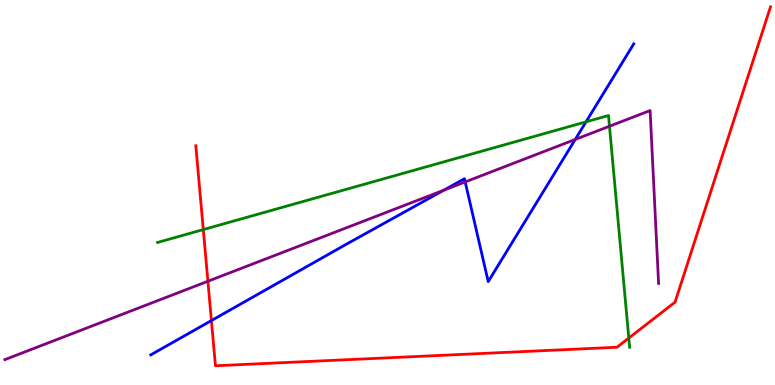[{'lines': ['blue', 'red'], 'intersections': [{'x': 2.73, 'y': 1.67}]}, {'lines': ['green', 'red'], 'intersections': [{'x': 2.62, 'y': 4.04}, {'x': 8.11, 'y': 1.22}]}, {'lines': ['purple', 'red'], 'intersections': [{'x': 2.68, 'y': 2.69}]}, {'lines': ['blue', 'green'], 'intersections': [{'x': 7.56, 'y': 6.84}]}, {'lines': ['blue', 'purple'], 'intersections': [{'x': 5.73, 'y': 5.06}, {'x': 6.0, 'y': 5.27}, {'x': 7.42, 'y': 6.38}]}, {'lines': ['green', 'purple'], 'intersections': [{'x': 7.86, 'y': 6.72}]}]